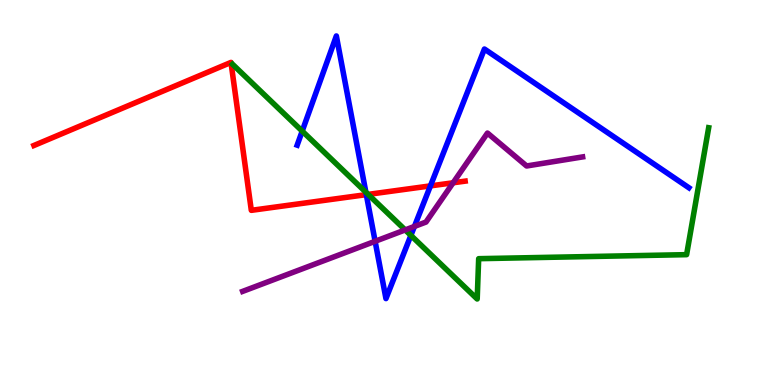[{'lines': ['blue', 'red'], 'intersections': [{'x': 4.73, 'y': 4.94}, {'x': 5.55, 'y': 5.17}]}, {'lines': ['green', 'red'], 'intersections': [{'x': 4.75, 'y': 4.95}]}, {'lines': ['purple', 'red'], 'intersections': [{'x': 5.85, 'y': 5.25}]}, {'lines': ['blue', 'green'], 'intersections': [{'x': 3.9, 'y': 6.59}, {'x': 4.72, 'y': 5.01}, {'x': 5.3, 'y': 3.89}]}, {'lines': ['blue', 'purple'], 'intersections': [{'x': 4.84, 'y': 3.73}, {'x': 5.35, 'y': 4.12}]}, {'lines': ['green', 'purple'], 'intersections': [{'x': 5.23, 'y': 4.03}]}]